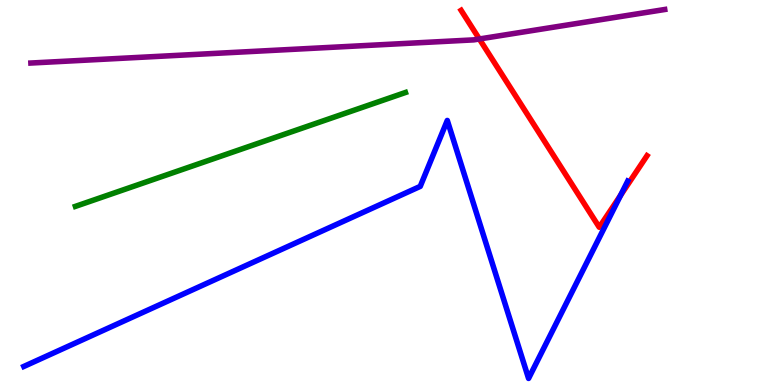[{'lines': ['blue', 'red'], 'intersections': [{'x': 8.01, 'y': 4.93}]}, {'lines': ['green', 'red'], 'intersections': []}, {'lines': ['purple', 'red'], 'intersections': [{'x': 6.19, 'y': 8.99}]}, {'lines': ['blue', 'green'], 'intersections': []}, {'lines': ['blue', 'purple'], 'intersections': []}, {'lines': ['green', 'purple'], 'intersections': []}]